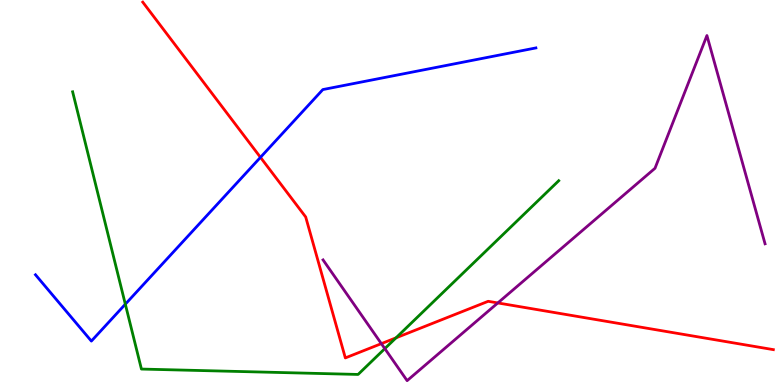[{'lines': ['blue', 'red'], 'intersections': [{'x': 3.36, 'y': 5.91}]}, {'lines': ['green', 'red'], 'intersections': [{'x': 5.11, 'y': 1.23}]}, {'lines': ['purple', 'red'], 'intersections': [{'x': 4.92, 'y': 1.07}, {'x': 6.42, 'y': 2.13}]}, {'lines': ['blue', 'green'], 'intersections': [{'x': 1.62, 'y': 2.1}]}, {'lines': ['blue', 'purple'], 'intersections': []}, {'lines': ['green', 'purple'], 'intersections': [{'x': 4.97, 'y': 0.945}]}]